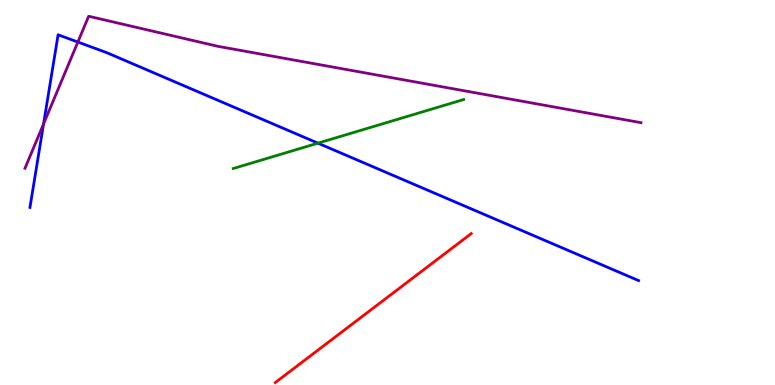[{'lines': ['blue', 'red'], 'intersections': []}, {'lines': ['green', 'red'], 'intersections': []}, {'lines': ['purple', 'red'], 'intersections': []}, {'lines': ['blue', 'green'], 'intersections': [{'x': 4.1, 'y': 6.28}]}, {'lines': ['blue', 'purple'], 'intersections': [{'x': 0.562, 'y': 6.78}, {'x': 1.0, 'y': 8.91}]}, {'lines': ['green', 'purple'], 'intersections': []}]